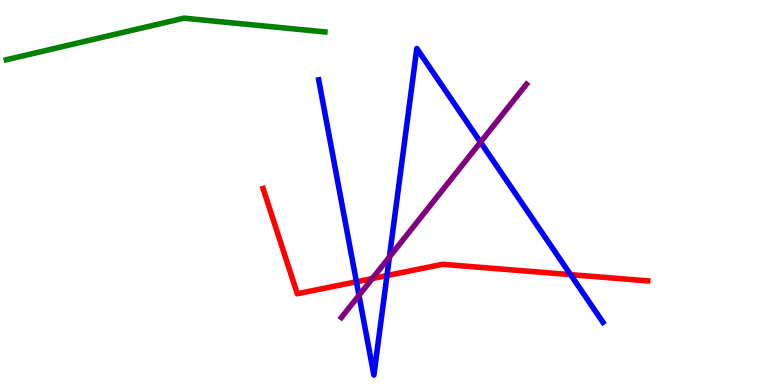[{'lines': ['blue', 'red'], 'intersections': [{'x': 4.6, 'y': 2.68}, {'x': 4.99, 'y': 2.84}, {'x': 7.36, 'y': 2.87}]}, {'lines': ['green', 'red'], 'intersections': []}, {'lines': ['purple', 'red'], 'intersections': [{'x': 4.8, 'y': 2.76}]}, {'lines': ['blue', 'green'], 'intersections': []}, {'lines': ['blue', 'purple'], 'intersections': [{'x': 4.63, 'y': 2.33}, {'x': 5.02, 'y': 3.33}, {'x': 6.2, 'y': 6.31}]}, {'lines': ['green', 'purple'], 'intersections': []}]